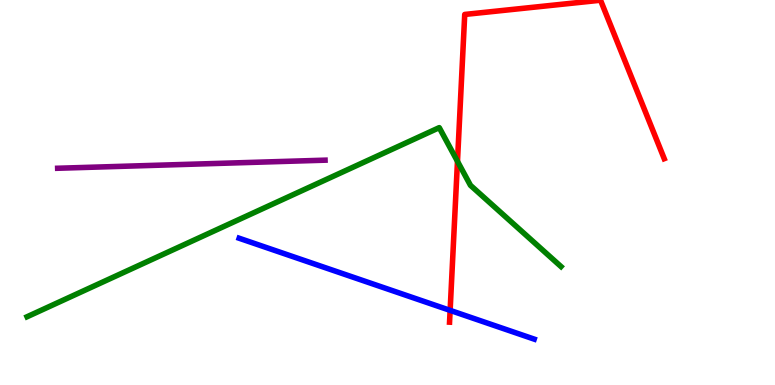[{'lines': ['blue', 'red'], 'intersections': [{'x': 5.81, 'y': 1.94}]}, {'lines': ['green', 'red'], 'intersections': [{'x': 5.9, 'y': 5.81}]}, {'lines': ['purple', 'red'], 'intersections': []}, {'lines': ['blue', 'green'], 'intersections': []}, {'lines': ['blue', 'purple'], 'intersections': []}, {'lines': ['green', 'purple'], 'intersections': []}]